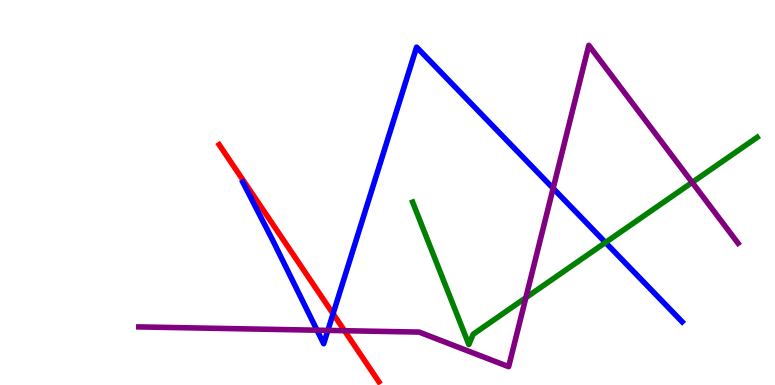[{'lines': ['blue', 'red'], 'intersections': [{'x': 4.3, 'y': 1.85}]}, {'lines': ['green', 'red'], 'intersections': []}, {'lines': ['purple', 'red'], 'intersections': [{'x': 4.45, 'y': 1.41}]}, {'lines': ['blue', 'green'], 'intersections': [{'x': 7.81, 'y': 3.7}]}, {'lines': ['blue', 'purple'], 'intersections': [{'x': 4.09, 'y': 1.42}, {'x': 4.23, 'y': 1.42}, {'x': 7.14, 'y': 5.11}]}, {'lines': ['green', 'purple'], 'intersections': [{'x': 6.79, 'y': 2.27}, {'x': 8.93, 'y': 5.26}]}]